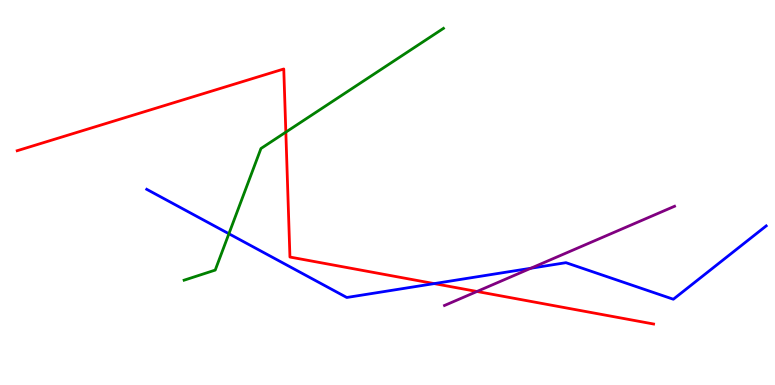[{'lines': ['blue', 'red'], 'intersections': [{'x': 5.6, 'y': 2.63}]}, {'lines': ['green', 'red'], 'intersections': [{'x': 3.69, 'y': 6.57}]}, {'lines': ['purple', 'red'], 'intersections': [{'x': 6.15, 'y': 2.43}]}, {'lines': ['blue', 'green'], 'intersections': [{'x': 2.95, 'y': 3.93}]}, {'lines': ['blue', 'purple'], 'intersections': [{'x': 6.85, 'y': 3.03}]}, {'lines': ['green', 'purple'], 'intersections': []}]